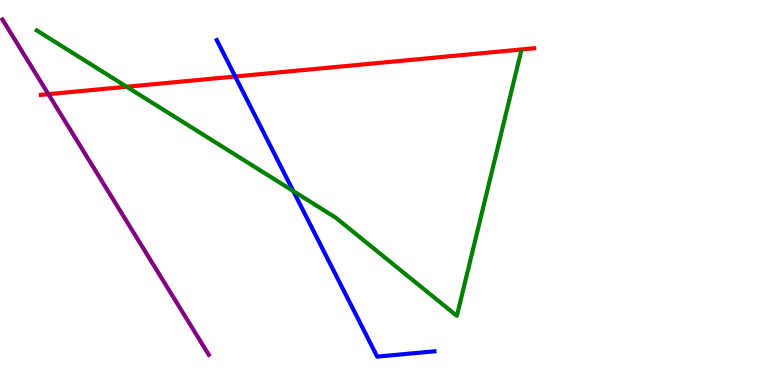[{'lines': ['blue', 'red'], 'intersections': [{'x': 3.04, 'y': 8.01}]}, {'lines': ['green', 'red'], 'intersections': [{'x': 1.63, 'y': 7.75}]}, {'lines': ['purple', 'red'], 'intersections': [{'x': 0.624, 'y': 7.55}]}, {'lines': ['blue', 'green'], 'intersections': [{'x': 3.78, 'y': 5.04}]}, {'lines': ['blue', 'purple'], 'intersections': []}, {'lines': ['green', 'purple'], 'intersections': []}]